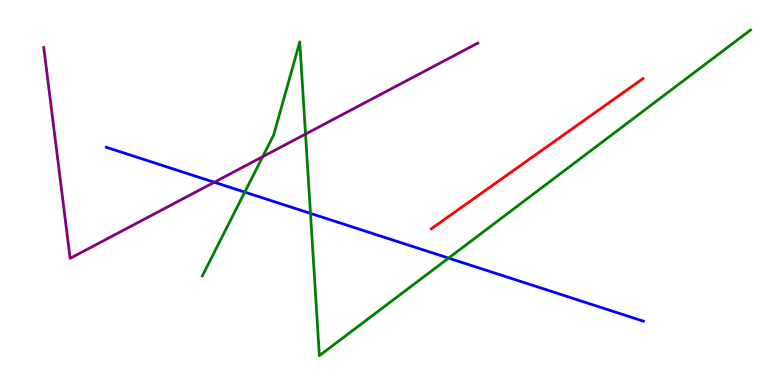[{'lines': ['blue', 'red'], 'intersections': []}, {'lines': ['green', 'red'], 'intersections': []}, {'lines': ['purple', 'red'], 'intersections': []}, {'lines': ['blue', 'green'], 'intersections': [{'x': 3.16, 'y': 5.01}, {'x': 4.01, 'y': 4.46}, {'x': 5.79, 'y': 3.3}]}, {'lines': ['blue', 'purple'], 'intersections': [{'x': 2.77, 'y': 5.27}]}, {'lines': ['green', 'purple'], 'intersections': [{'x': 3.39, 'y': 5.93}, {'x': 3.94, 'y': 6.52}]}]